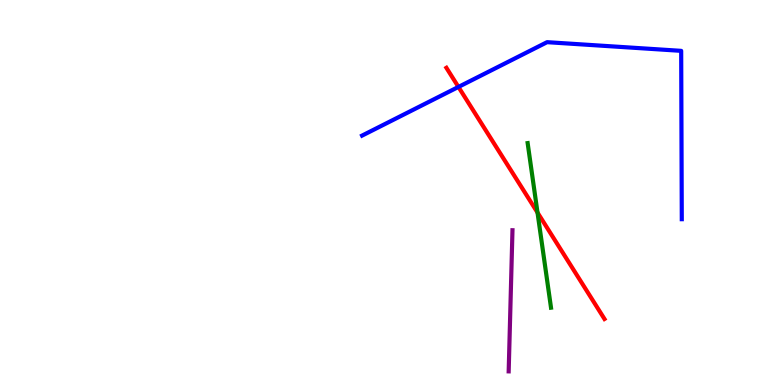[{'lines': ['blue', 'red'], 'intersections': [{'x': 5.92, 'y': 7.74}]}, {'lines': ['green', 'red'], 'intersections': [{'x': 6.94, 'y': 4.48}]}, {'lines': ['purple', 'red'], 'intersections': []}, {'lines': ['blue', 'green'], 'intersections': []}, {'lines': ['blue', 'purple'], 'intersections': []}, {'lines': ['green', 'purple'], 'intersections': []}]